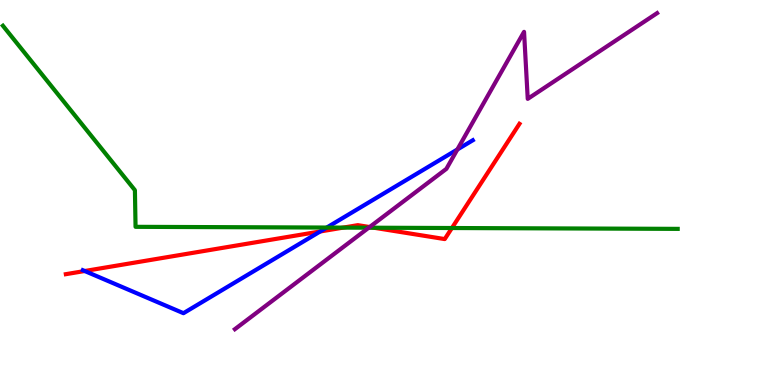[{'lines': ['blue', 'red'], 'intersections': [{'x': 1.09, 'y': 2.96}, {'x': 4.13, 'y': 3.99}]}, {'lines': ['green', 'red'], 'intersections': [{'x': 4.43, 'y': 4.09}, {'x': 4.82, 'y': 4.09}, {'x': 5.83, 'y': 4.08}]}, {'lines': ['purple', 'red'], 'intersections': [{'x': 4.77, 'y': 4.1}]}, {'lines': ['blue', 'green'], 'intersections': [{'x': 4.22, 'y': 4.09}]}, {'lines': ['blue', 'purple'], 'intersections': [{'x': 5.9, 'y': 6.12}]}, {'lines': ['green', 'purple'], 'intersections': [{'x': 4.76, 'y': 4.09}]}]